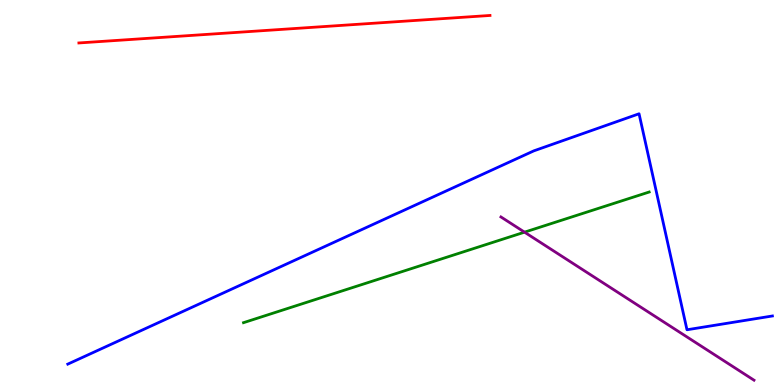[{'lines': ['blue', 'red'], 'intersections': []}, {'lines': ['green', 'red'], 'intersections': []}, {'lines': ['purple', 'red'], 'intersections': []}, {'lines': ['blue', 'green'], 'intersections': []}, {'lines': ['blue', 'purple'], 'intersections': []}, {'lines': ['green', 'purple'], 'intersections': [{'x': 6.77, 'y': 3.97}]}]